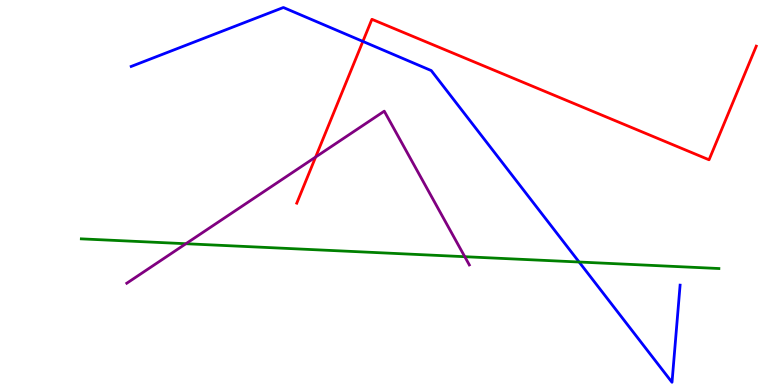[{'lines': ['blue', 'red'], 'intersections': [{'x': 4.68, 'y': 8.92}]}, {'lines': ['green', 'red'], 'intersections': []}, {'lines': ['purple', 'red'], 'intersections': [{'x': 4.07, 'y': 5.92}]}, {'lines': ['blue', 'green'], 'intersections': [{'x': 7.47, 'y': 3.19}]}, {'lines': ['blue', 'purple'], 'intersections': []}, {'lines': ['green', 'purple'], 'intersections': [{'x': 2.4, 'y': 3.67}, {'x': 6.0, 'y': 3.33}]}]